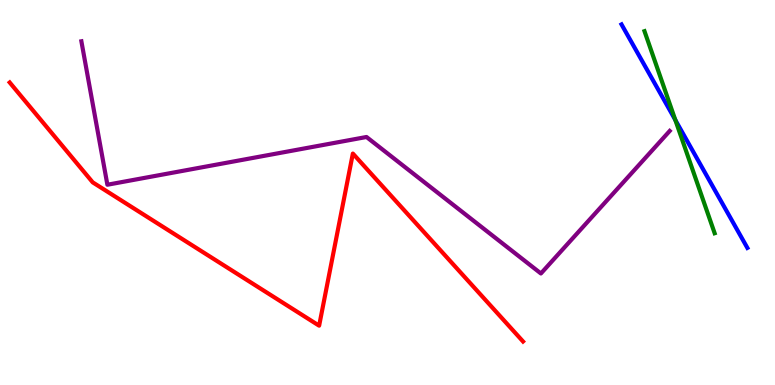[{'lines': ['blue', 'red'], 'intersections': []}, {'lines': ['green', 'red'], 'intersections': []}, {'lines': ['purple', 'red'], 'intersections': []}, {'lines': ['blue', 'green'], 'intersections': [{'x': 8.71, 'y': 6.88}]}, {'lines': ['blue', 'purple'], 'intersections': []}, {'lines': ['green', 'purple'], 'intersections': []}]